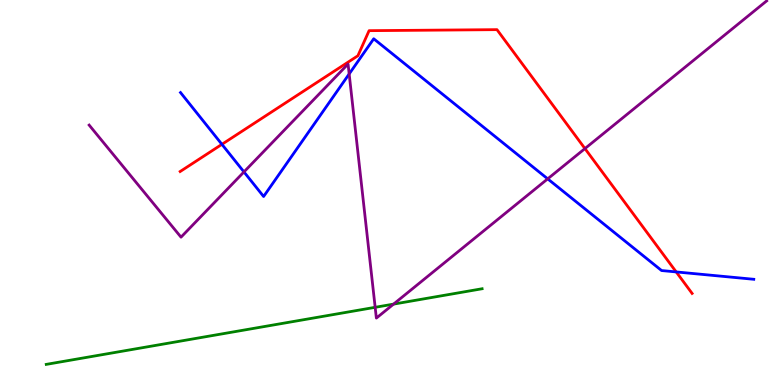[{'lines': ['blue', 'red'], 'intersections': [{'x': 2.86, 'y': 6.25}, {'x': 8.73, 'y': 2.94}]}, {'lines': ['green', 'red'], 'intersections': []}, {'lines': ['purple', 'red'], 'intersections': [{'x': 7.55, 'y': 6.14}]}, {'lines': ['blue', 'green'], 'intersections': []}, {'lines': ['blue', 'purple'], 'intersections': [{'x': 3.15, 'y': 5.53}, {'x': 4.51, 'y': 8.08}, {'x': 7.07, 'y': 5.35}]}, {'lines': ['green', 'purple'], 'intersections': [{'x': 4.84, 'y': 2.02}, {'x': 5.08, 'y': 2.1}]}]